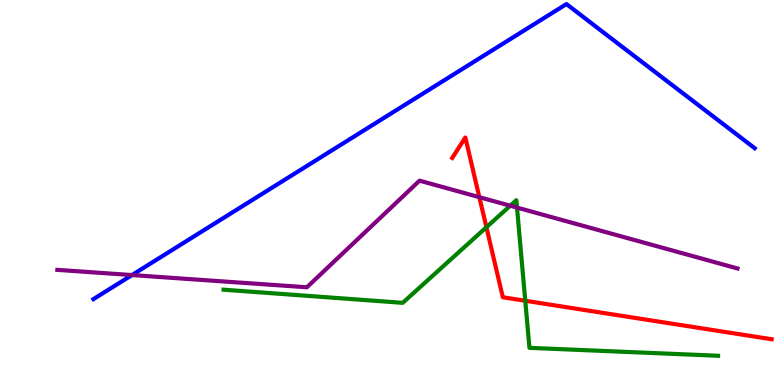[{'lines': ['blue', 'red'], 'intersections': []}, {'lines': ['green', 'red'], 'intersections': [{'x': 6.28, 'y': 4.1}, {'x': 6.78, 'y': 2.19}]}, {'lines': ['purple', 'red'], 'intersections': [{'x': 6.19, 'y': 4.88}]}, {'lines': ['blue', 'green'], 'intersections': []}, {'lines': ['blue', 'purple'], 'intersections': [{'x': 1.7, 'y': 2.86}]}, {'lines': ['green', 'purple'], 'intersections': [{'x': 6.58, 'y': 4.66}, {'x': 6.67, 'y': 4.61}]}]